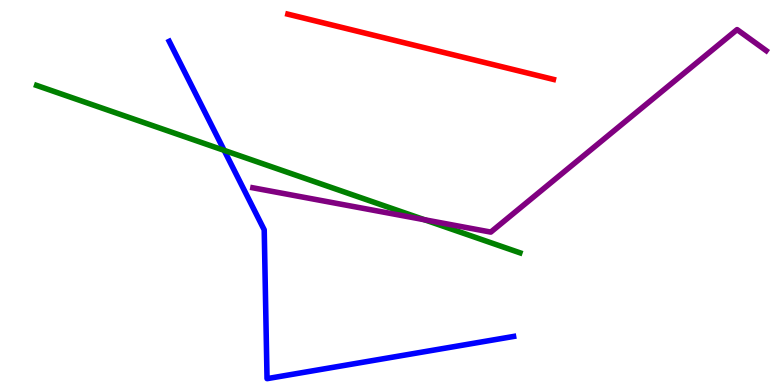[{'lines': ['blue', 'red'], 'intersections': []}, {'lines': ['green', 'red'], 'intersections': []}, {'lines': ['purple', 'red'], 'intersections': []}, {'lines': ['blue', 'green'], 'intersections': [{'x': 2.89, 'y': 6.09}]}, {'lines': ['blue', 'purple'], 'intersections': []}, {'lines': ['green', 'purple'], 'intersections': [{'x': 5.48, 'y': 4.29}]}]